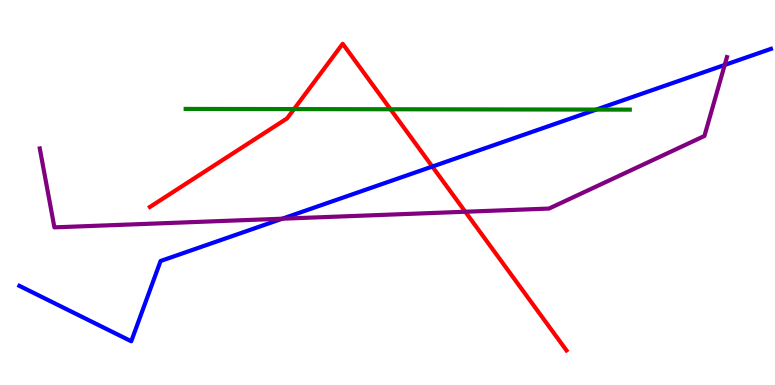[{'lines': ['blue', 'red'], 'intersections': [{'x': 5.58, 'y': 5.67}]}, {'lines': ['green', 'red'], 'intersections': [{'x': 3.79, 'y': 7.17}, {'x': 5.04, 'y': 7.16}]}, {'lines': ['purple', 'red'], 'intersections': [{'x': 6.0, 'y': 4.5}]}, {'lines': ['blue', 'green'], 'intersections': [{'x': 7.69, 'y': 7.15}]}, {'lines': ['blue', 'purple'], 'intersections': [{'x': 3.64, 'y': 4.32}, {'x': 9.35, 'y': 8.31}]}, {'lines': ['green', 'purple'], 'intersections': []}]